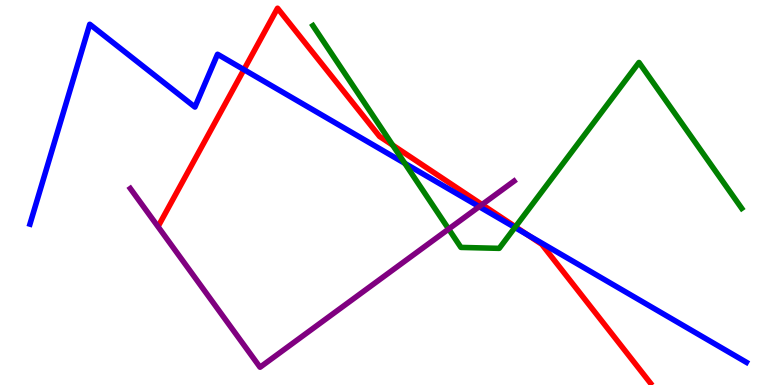[{'lines': ['blue', 'red'], 'intersections': [{'x': 3.15, 'y': 8.19}, {'x': 6.81, 'y': 3.9}]}, {'lines': ['green', 'red'], 'intersections': [{'x': 5.07, 'y': 6.23}, {'x': 6.65, 'y': 4.11}]}, {'lines': ['purple', 'red'], 'intersections': [{'x': 6.22, 'y': 4.69}]}, {'lines': ['blue', 'green'], 'intersections': [{'x': 5.22, 'y': 5.76}, {'x': 6.64, 'y': 4.09}]}, {'lines': ['blue', 'purple'], 'intersections': [{'x': 6.18, 'y': 4.63}]}, {'lines': ['green', 'purple'], 'intersections': [{'x': 5.79, 'y': 4.05}]}]